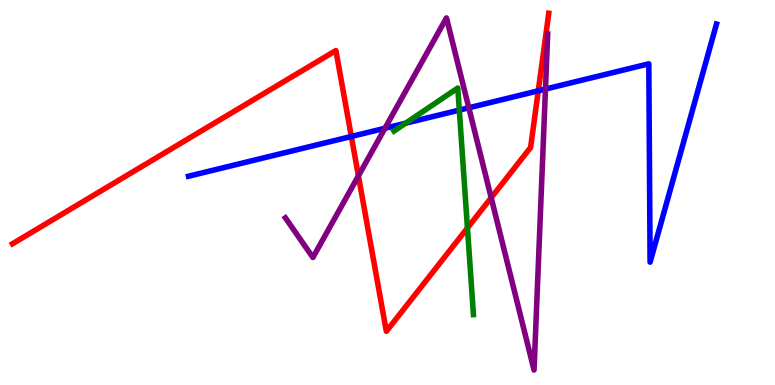[{'lines': ['blue', 'red'], 'intersections': [{'x': 4.53, 'y': 6.46}, {'x': 6.95, 'y': 7.64}]}, {'lines': ['green', 'red'], 'intersections': [{'x': 6.03, 'y': 4.08}]}, {'lines': ['purple', 'red'], 'intersections': [{'x': 4.62, 'y': 5.43}, {'x': 6.34, 'y': 4.86}]}, {'lines': ['blue', 'green'], 'intersections': [{'x': 5.23, 'y': 6.8}, {'x': 5.93, 'y': 7.14}]}, {'lines': ['blue', 'purple'], 'intersections': [{'x': 4.97, 'y': 6.67}, {'x': 6.05, 'y': 7.2}, {'x': 7.04, 'y': 7.69}]}, {'lines': ['green', 'purple'], 'intersections': []}]